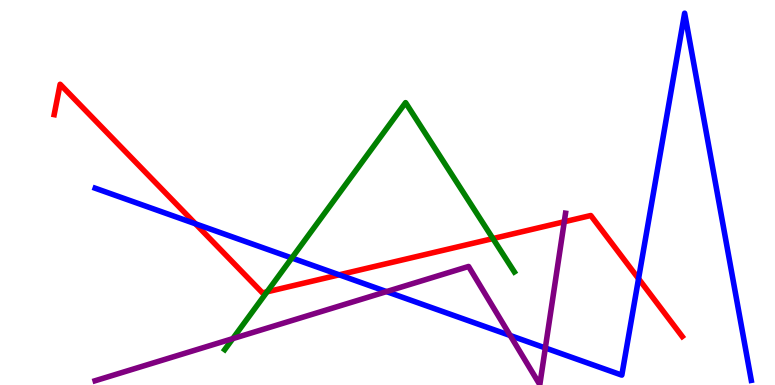[{'lines': ['blue', 'red'], 'intersections': [{'x': 2.52, 'y': 4.19}, {'x': 4.38, 'y': 2.86}, {'x': 8.24, 'y': 2.76}]}, {'lines': ['green', 'red'], 'intersections': [{'x': 3.45, 'y': 2.42}, {'x': 6.36, 'y': 3.8}]}, {'lines': ['purple', 'red'], 'intersections': [{'x': 7.28, 'y': 4.24}]}, {'lines': ['blue', 'green'], 'intersections': [{'x': 3.77, 'y': 3.3}]}, {'lines': ['blue', 'purple'], 'intersections': [{'x': 4.99, 'y': 2.43}, {'x': 6.58, 'y': 1.29}, {'x': 7.04, 'y': 0.962}]}, {'lines': ['green', 'purple'], 'intersections': [{'x': 3.0, 'y': 1.2}]}]